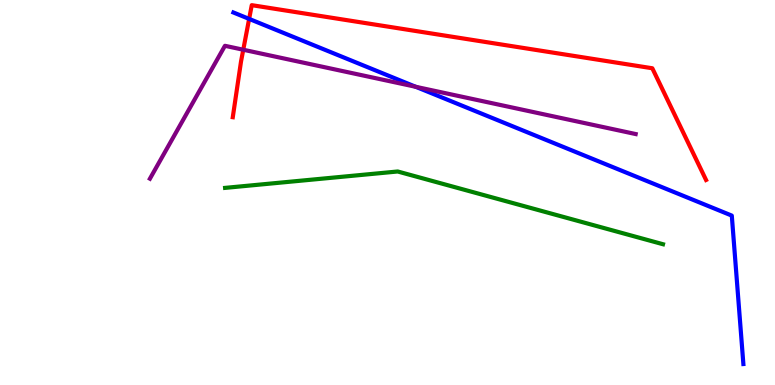[{'lines': ['blue', 'red'], 'intersections': [{'x': 3.21, 'y': 9.51}]}, {'lines': ['green', 'red'], 'intersections': []}, {'lines': ['purple', 'red'], 'intersections': [{'x': 3.14, 'y': 8.71}]}, {'lines': ['blue', 'green'], 'intersections': []}, {'lines': ['blue', 'purple'], 'intersections': [{'x': 5.36, 'y': 7.75}]}, {'lines': ['green', 'purple'], 'intersections': []}]